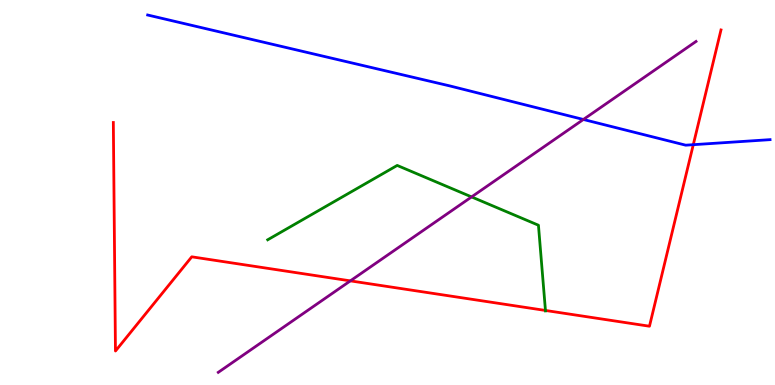[{'lines': ['blue', 'red'], 'intersections': [{'x': 8.95, 'y': 6.24}]}, {'lines': ['green', 'red'], 'intersections': [{'x': 7.04, 'y': 1.94}]}, {'lines': ['purple', 'red'], 'intersections': [{'x': 4.52, 'y': 2.7}]}, {'lines': ['blue', 'green'], 'intersections': []}, {'lines': ['blue', 'purple'], 'intersections': [{'x': 7.53, 'y': 6.9}]}, {'lines': ['green', 'purple'], 'intersections': [{'x': 6.08, 'y': 4.89}]}]